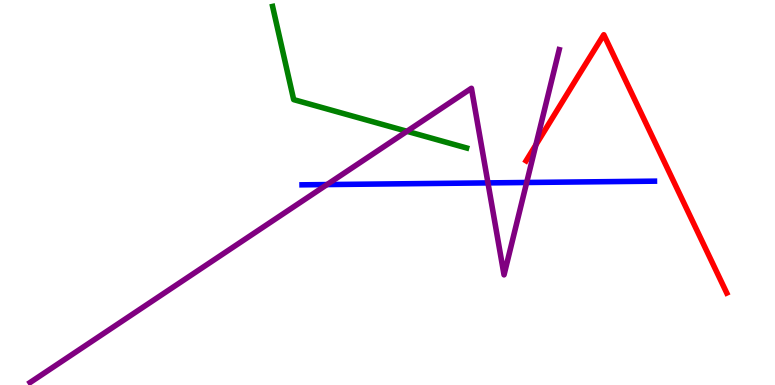[{'lines': ['blue', 'red'], 'intersections': []}, {'lines': ['green', 'red'], 'intersections': []}, {'lines': ['purple', 'red'], 'intersections': [{'x': 6.91, 'y': 6.24}]}, {'lines': ['blue', 'green'], 'intersections': []}, {'lines': ['blue', 'purple'], 'intersections': [{'x': 4.22, 'y': 5.21}, {'x': 6.3, 'y': 5.25}, {'x': 6.8, 'y': 5.26}]}, {'lines': ['green', 'purple'], 'intersections': [{'x': 5.25, 'y': 6.59}]}]